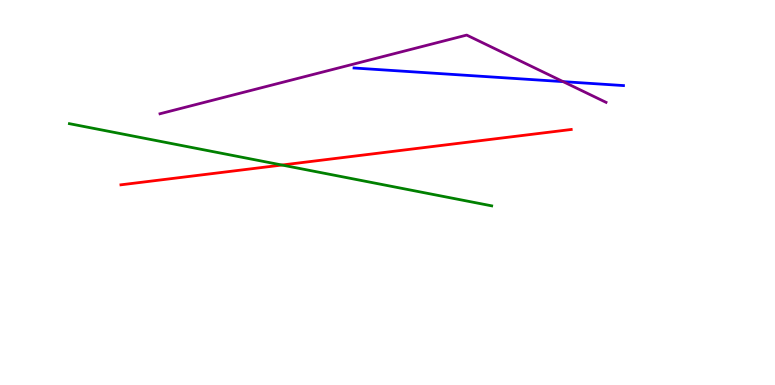[{'lines': ['blue', 'red'], 'intersections': []}, {'lines': ['green', 'red'], 'intersections': [{'x': 3.64, 'y': 5.71}]}, {'lines': ['purple', 'red'], 'intersections': []}, {'lines': ['blue', 'green'], 'intersections': []}, {'lines': ['blue', 'purple'], 'intersections': [{'x': 7.27, 'y': 7.88}]}, {'lines': ['green', 'purple'], 'intersections': []}]